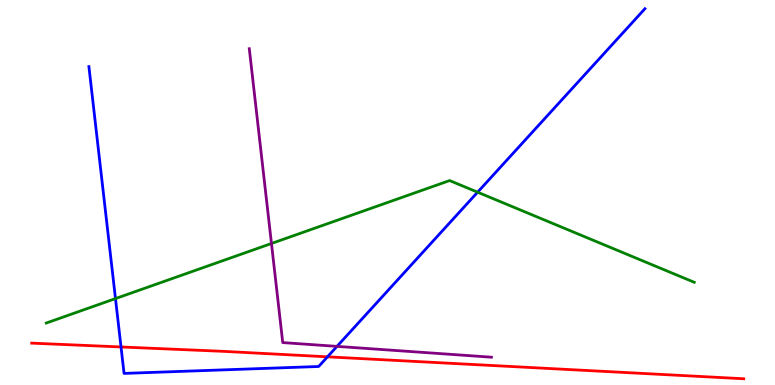[{'lines': ['blue', 'red'], 'intersections': [{'x': 1.56, 'y': 0.988}, {'x': 4.23, 'y': 0.732}]}, {'lines': ['green', 'red'], 'intersections': []}, {'lines': ['purple', 'red'], 'intersections': []}, {'lines': ['blue', 'green'], 'intersections': [{'x': 1.49, 'y': 2.24}, {'x': 6.16, 'y': 5.01}]}, {'lines': ['blue', 'purple'], 'intersections': [{'x': 4.35, 'y': 1.0}]}, {'lines': ['green', 'purple'], 'intersections': [{'x': 3.5, 'y': 3.68}]}]